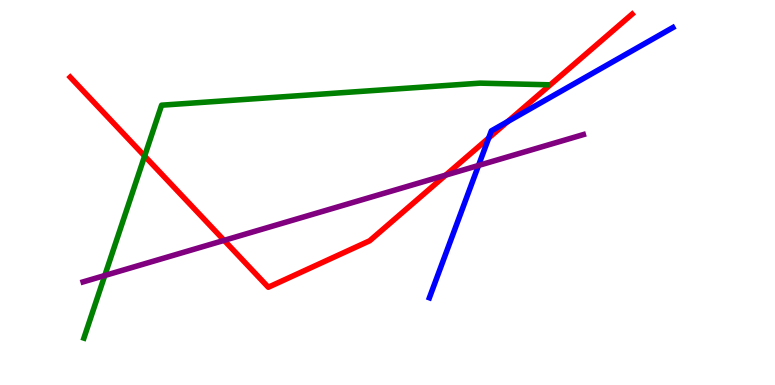[{'lines': ['blue', 'red'], 'intersections': [{'x': 6.31, 'y': 6.42}, {'x': 6.55, 'y': 6.84}]}, {'lines': ['green', 'red'], 'intersections': [{'x': 1.87, 'y': 5.95}]}, {'lines': ['purple', 'red'], 'intersections': [{'x': 2.89, 'y': 3.76}, {'x': 5.75, 'y': 5.45}]}, {'lines': ['blue', 'green'], 'intersections': []}, {'lines': ['blue', 'purple'], 'intersections': [{'x': 6.17, 'y': 5.7}]}, {'lines': ['green', 'purple'], 'intersections': [{'x': 1.35, 'y': 2.84}]}]